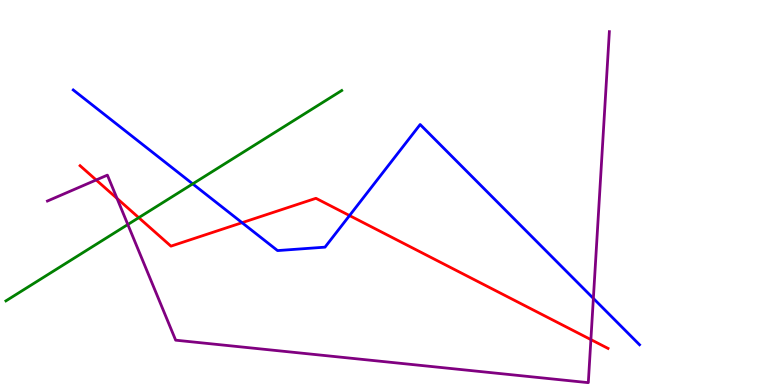[{'lines': ['blue', 'red'], 'intersections': [{'x': 3.12, 'y': 4.22}, {'x': 4.51, 'y': 4.4}]}, {'lines': ['green', 'red'], 'intersections': [{'x': 1.79, 'y': 4.35}]}, {'lines': ['purple', 'red'], 'intersections': [{'x': 1.24, 'y': 5.33}, {'x': 1.51, 'y': 4.85}, {'x': 7.62, 'y': 1.18}]}, {'lines': ['blue', 'green'], 'intersections': [{'x': 2.49, 'y': 5.22}]}, {'lines': ['blue', 'purple'], 'intersections': [{'x': 7.66, 'y': 2.25}]}, {'lines': ['green', 'purple'], 'intersections': [{'x': 1.65, 'y': 4.17}]}]